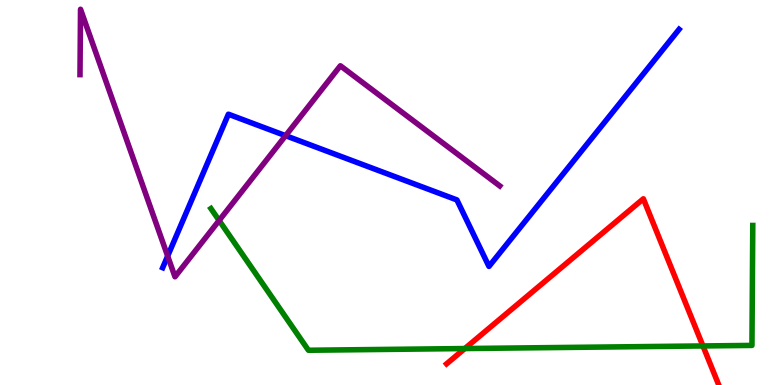[{'lines': ['blue', 'red'], 'intersections': []}, {'lines': ['green', 'red'], 'intersections': [{'x': 6.0, 'y': 0.947}, {'x': 9.07, 'y': 1.01}]}, {'lines': ['purple', 'red'], 'intersections': []}, {'lines': ['blue', 'green'], 'intersections': []}, {'lines': ['blue', 'purple'], 'intersections': [{'x': 2.16, 'y': 3.35}, {'x': 3.69, 'y': 6.48}]}, {'lines': ['green', 'purple'], 'intersections': [{'x': 2.83, 'y': 4.27}]}]